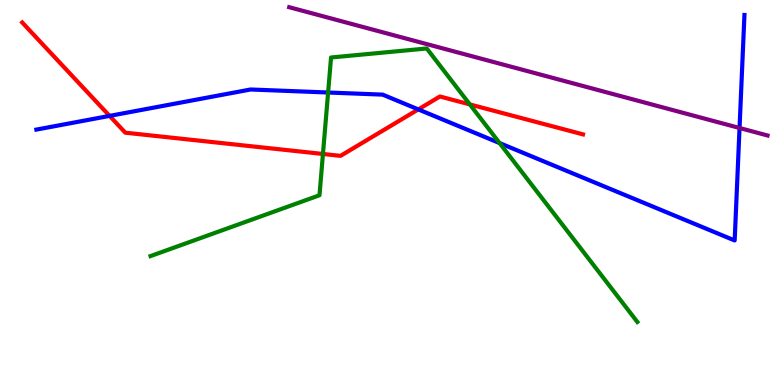[{'lines': ['blue', 'red'], 'intersections': [{'x': 1.41, 'y': 6.99}, {'x': 5.4, 'y': 7.16}]}, {'lines': ['green', 'red'], 'intersections': [{'x': 4.17, 'y': 6.0}, {'x': 6.06, 'y': 7.29}]}, {'lines': ['purple', 'red'], 'intersections': []}, {'lines': ['blue', 'green'], 'intersections': [{'x': 4.23, 'y': 7.6}, {'x': 6.45, 'y': 6.28}]}, {'lines': ['blue', 'purple'], 'intersections': [{'x': 9.54, 'y': 6.68}]}, {'lines': ['green', 'purple'], 'intersections': []}]